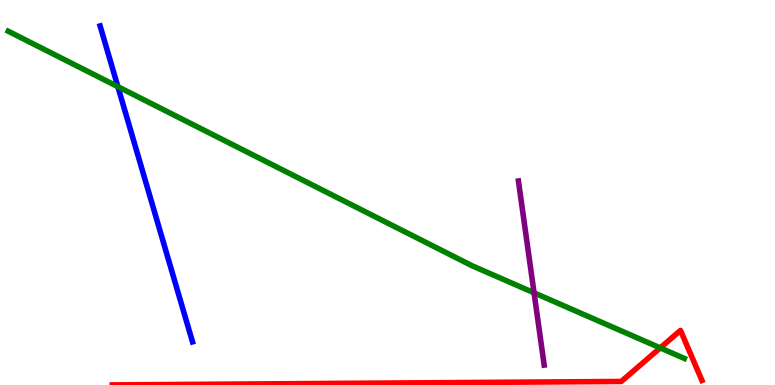[{'lines': ['blue', 'red'], 'intersections': []}, {'lines': ['green', 'red'], 'intersections': [{'x': 8.52, 'y': 0.964}]}, {'lines': ['purple', 'red'], 'intersections': []}, {'lines': ['blue', 'green'], 'intersections': [{'x': 1.52, 'y': 7.75}]}, {'lines': ['blue', 'purple'], 'intersections': []}, {'lines': ['green', 'purple'], 'intersections': [{'x': 6.89, 'y': 2.39}]}]